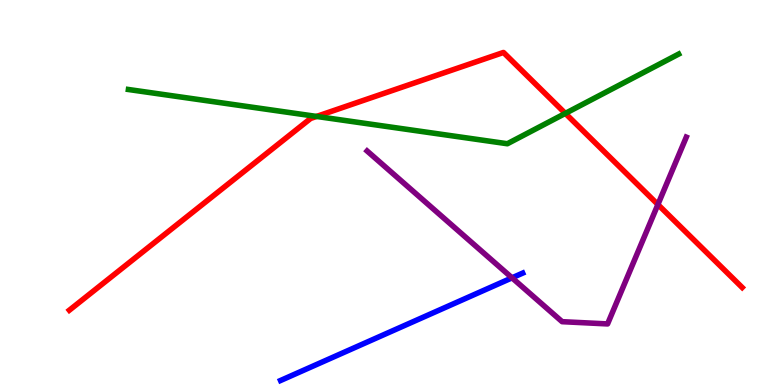[{'lines': ['blue', 'red'], 'intersections': []}, {'lines': ['green', 'red'], 'intersections': [{'x': 4.08, 'y': 6.98}, {'x': 7.29, 'y': 7.05}]}, {'lines': ['purple', 'red'], 'intersections': [{'x': 8.49, 'y': 4.69}]}, {'lines': ['blue', 'green'], 'intersections': []}, {'lines': ['blue', 'purple'], 'intersections': [{'x': 6.61, 'y': 2.78}]}, {'lines': ['green', 'purple'], 'intersections': []}]